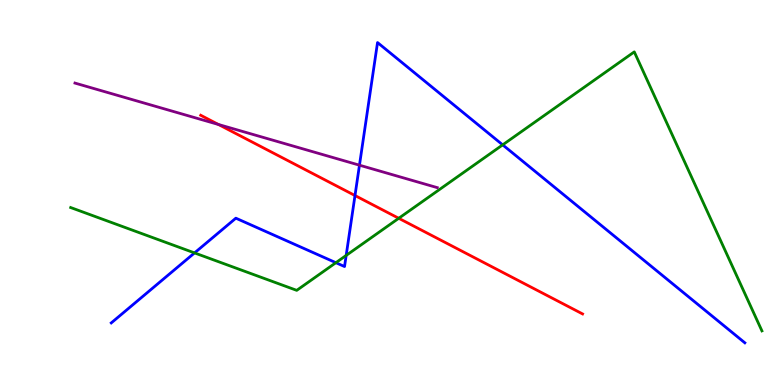[{'lines': ['blue', 'red'], 'intersections': [{'x': 4.58, 'y': 4.92}]}, {'lines': ['green', 'red'], 'intersections': [{'x': 5.15, 'y': 4.33}]}, {'lines': ['purple', 'red'], 'intersections': [{'x': 2.82, 'y': 6.77}]}, {'lines': ['blue', 'green'], 'intersections': [{'x': 2.51, 'y': 3.43}, {'x': 4.33, 'y': 3.18}, {'x': 4.47, 'y': 3.37}, {'x': 6.49, 'y': 6.24}]}, {'lines': ['blue', 'purple'], 'intersections': [{'x': 4.64, 'y': 5.71}]}, {'lines': ['green', 'purple'], 'intersections': []}]